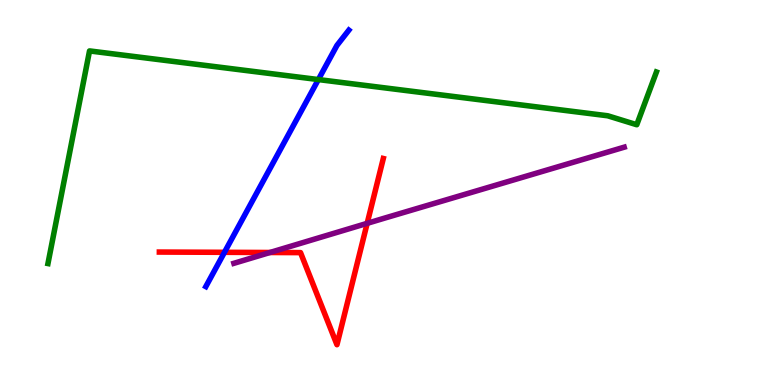[{'lines': ['blue', 'red'], 'intersections': [{'x': 2.9, 'y': 3.45}]}, {'lines': ['green', 'red'], 'intersections': []}, {'lines': ['purple', 'red'], 'intersections': [{'x': 3.48, 'y': 3.44}, {'x': 4.74, 'y': 4.2}]}, {'lines': ['blue', 'green'], 'intersections': [{'x': 4.11, 'y': 7.93}]}, {'lines': ['blue', 'purple'], 'intersections': []}, {'lines': ['green', 'purple'], 'intersections': []}]